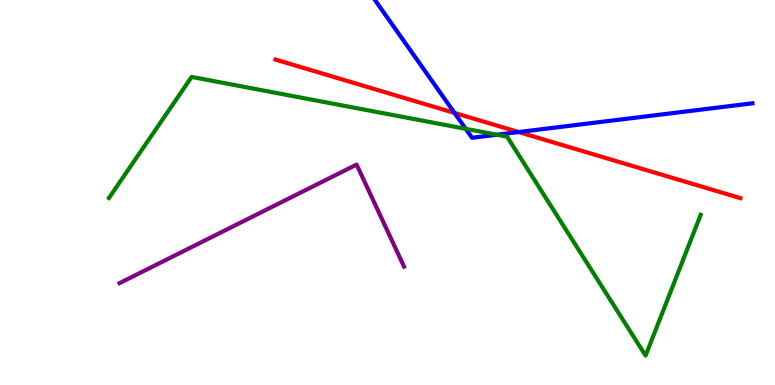[{'lines': ['blue', 'red'], 'intersections': [{'x': 5.86, 'y': 7.07}, {'x': 6.69, 'y': 6.57}]}, {'lines': ['green', 'red'], 'intersections': []}, {'lines': ['purple', 'red'], 'intersections': []}, {'lines': ['blue', 'green'], 'intersections': [{'x': 6.01, 'y': 6.65}, {'x': 6.41, 'y': 6.5}]}, {'lines': ['blue', 'purple'], 'intersections': []}, {'lines': ['green', 'purple'], 'intersections': []}]